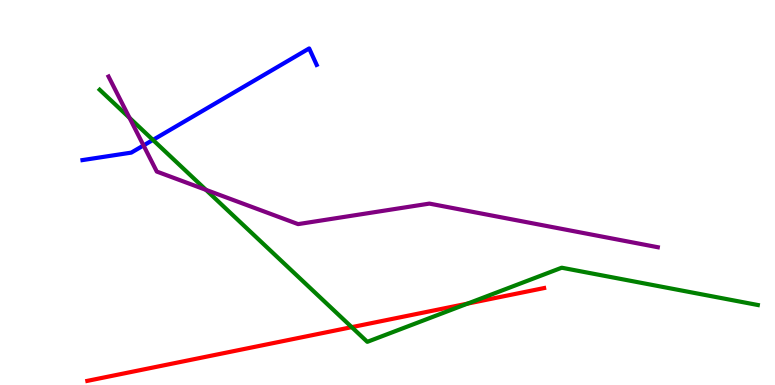[{'lines': ['blue', 'red'], 'intersections': []}, {'lines': ['green', 'red'], 'intersections': [{'x': 4.54, 'y': 1.5}, {'x': 6.03, 'y': 2.11}]}, {'lines': ['purple', 'red'], 'intersections': []}, {'lines': ['blue', 'green'], 'intersections': [{'x': 1.97, 'y': 6.37}]}, {'lines': ['blue', 'purple'], 'intersections': [{'x': 1.85, 'y': 6.22}]}, {'lines': ['green', 'purple'], 'intersections': [{'x': 1.67, 'y': 6.94}, {'x': 2.66, 'y': 5.07}]}]